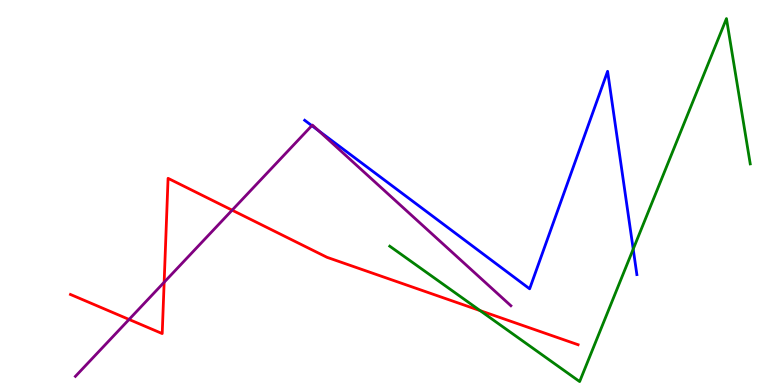[{'lines': ['blue', 'red'], 'intersections': []}, {'lines': ['green', 'red'], 'intersections': [{'x': 6.2, 'y': 1.93}]}, {'lines': ['purple', 'red'], 'intersections': [{'x': 1.67, 'y': 1.7}, {'x': 2.12, 'y': 2.67}, {'x': 3.0, 'y': 4.54}]}, {'lines': ['blue', 'green'], 'intersections': [{'x': 8.17, 'y': 3.53}]}, {'lines': ['blue', 'purple'], 'intersections': [{'x': 4.02, 'y': 6.74}, {'x': 4.11, 'y': 6.6}]}, {'lines': ['green', 'purple'], 'intersections': []}]